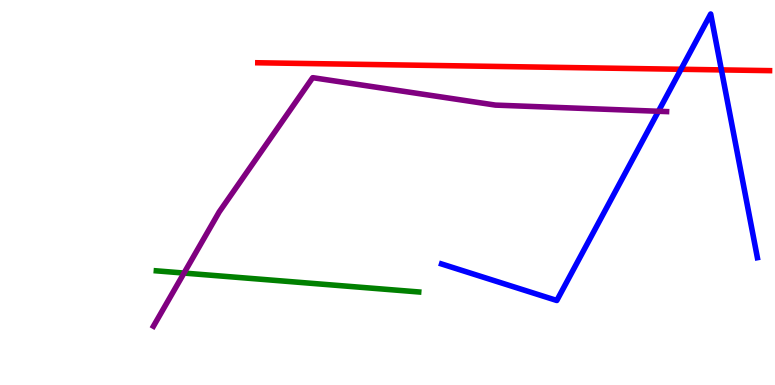[{'lines': ['blue', 'red'], 'intersections': [{'x': 8.79, 'y': 8.2}, {'x': 9.31, 'y': 8.18}]}, {'lines': ['green', 'red'], 'intersections': []}, {'lines': ['purple', 'red'], 'intersections': []}, {'lines': ['blue', 'green'], 'intersections': []}, {'lines': ['blue', 'purple'], 'intersections': [{'x': 8.5, 'y': 7.11}]}, {'lines': ['green', 'purple'], 'intersections': [{'x': 2.37, 'y': 2.91}]}]